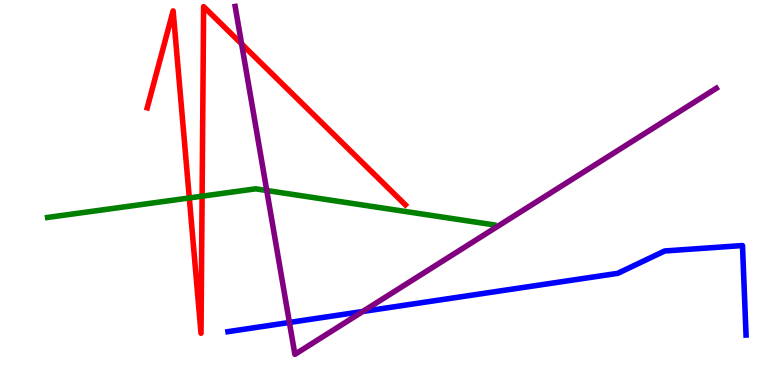[{'lines': ['blue', 'red'], 'intersections': []}, {'lines': ['green', 'red'], 'intersections': [{'x': 2.44, 'y': 4.86}, {'x': 2.61, 'y': 4.9}]}, {'lines': ['purple', 'red'], 'intersections': [{'x': 3.12, 'y': 8.86}]}, {'lines': ['blue', 'green'], 'intersections': []}, {'lines': ['blue', 'purple'], 'intersections': [{'x': 3.73, 'y': 1.62}, {'x': 4.68, 'y': 1.91}]}, {'lines': ['green', 'purple'], 'intersections': [{'x': 3.44, 'y': 5.05}]}]